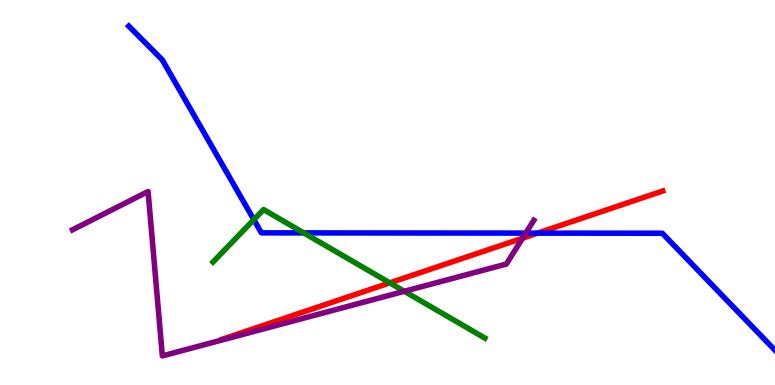[{'lines': ['blue', 'red'], 'intersections': [{'x': 6.94, 'y': 3.95}]}, {'lines': ['green', 'red'], 'intersections': [{'x': 5.03, 'y': 2.65}]}, {'lines': ['purple', 'red'], 'intersections': [{'x': 6.74, 'y': 3.81}]}, {'lines': ['blue', 'green'], 'intersections': [{'x': 3.28, 'y': 4.29}, {'x': 3.92, 'y': 3.95}]}, {'lines': ['blue', 'purple'], 'intersections': [{'x': 6.78, 'y': 3.95}]}, {'lines': ['green', 'purple'], 'intersections': [{'x': 5.22, 'y': 2.43}]}]